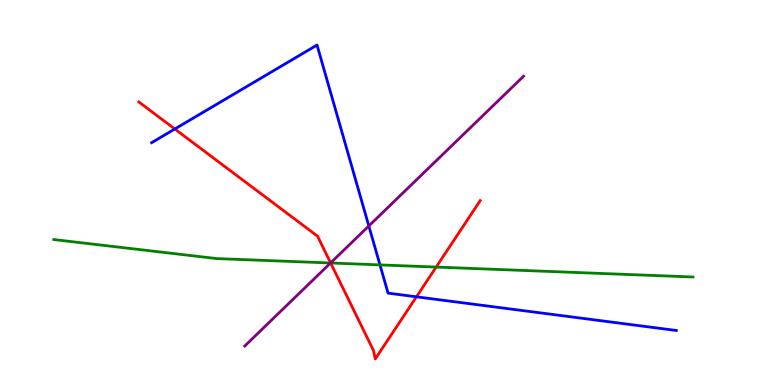[{'lines': ['blue', 'red'], 'intersections': [{'x': 2.26, 'y': 6.65}, {'x': 5.37, 'y': 2.29}]}, {'lines': ['green', 'red'], 'intersections': [{'x': 4.27, 'y': 3.17}, {'x': 5.63, 'y': 3.06}]}, {'lines': ['purple', 'red'], 'intersections': [{'x': 4.27, 'y': 3.17}]}, {'lines': ['blue', 'green'], 'intersections': [{'x': 4.9, 'y': 3.12}]}, {'lines': ['blue', 'purple'], 'intersections': [{'x': 4.76, 'y': 4.13}]}, {'lines': ['green', 'purple'], 'intersections': [{'x': 4.27, 'y': 3.17}]}]